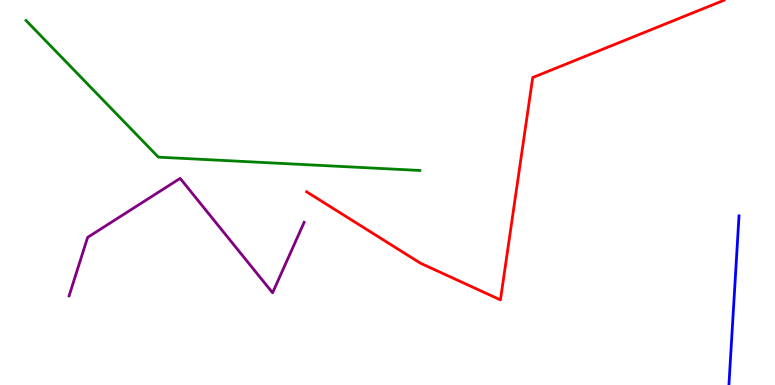[{'lines': ['blue', 'red'], 'intersections': []}, {'lines': ['green', 'red'], 'intersections': []}, {'lines': ['purple', 'red'], 'intersections': []}, {'lines': ['blue', 'green'], 'intersections': []}, {'lines': ['blue', 'purple'], 'intersections': []}, {'lines': ['green', 'purple'], 'intersections': []}]